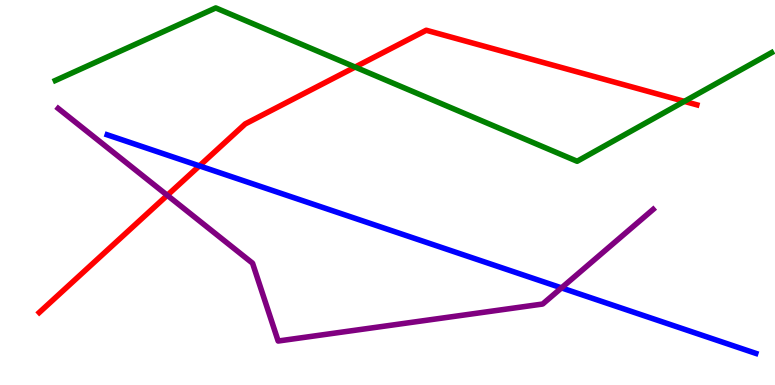[{'lines': ['blue', 'red'], 'intersections': [{'x': 2.57, 'y': 5.69}]}, {'lines': ['green', 'red'], 'intersections': [{'x': 4.58, 'y': 8.26}, {'x': 8.83, 'y': 7.37}]}, {'lines': ['purple', 'red'], 'intersections': [{'x': 2.16, 'y': 4.93}]}, {'lines': ['blue', 'green'], 'intersections': []}, {'lines': ['blue', 'purple'], 'intersections': [{'x': 7.25, 'y': 2.52}]}, {'lines': ['green', 'purple'], 'intersections': []}]